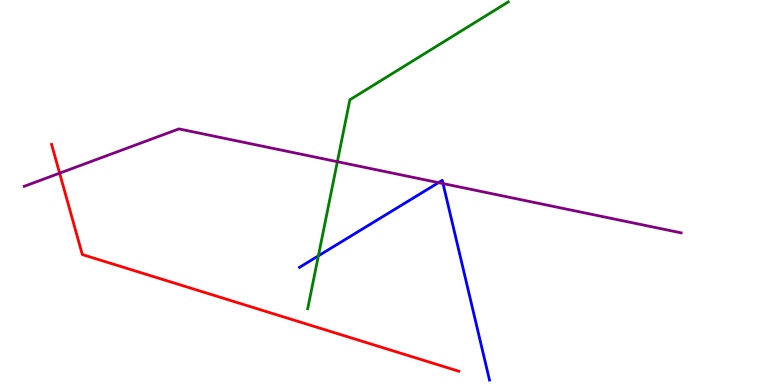[{'lines': ['blue', 'red'], 'intersections': []}, {'lines': ['green', 'red'], 'intersections': []}, {'lines': ['purple', 'red'], 'intersections': [{'x': 0.769, 'y': 5.5}]}, {'lines': ['blue', 'green'], 'intersections': [{'x': 4.11, 'y': 3.35}]}, {'lines': ['blue', 'purple'], 'intersections': [{'x': 5.66, 'y': 5.26}, {'x': 5.72, 'y': 5.23}]}, {'lines': ['green', 'purple'], 'intersections': [{'x': 4.35, 'y': 5.8}]}]